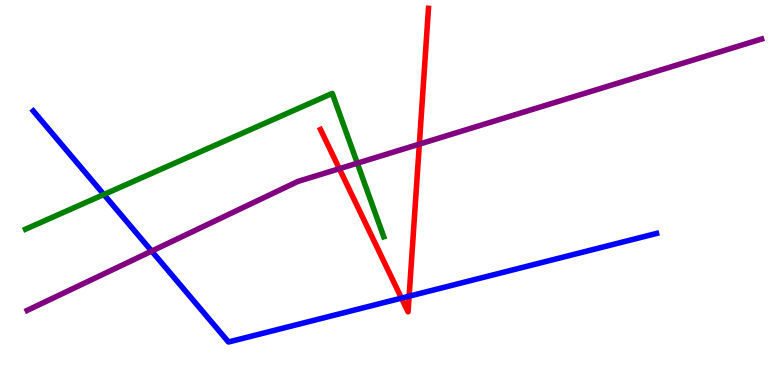[{'lines': ['blue', 'red'], 'intersections': [{'x': 5.18, 'y': 2.26}, {'x': 5.28, 'y': 2.31}]}, {'lines': ['green', 'red'], 'intersections': []}, {'lines': ['purple', 'red'], 'intersections': [{'x': 4.38, 'y': 5.62}, {'x': 5.41, 'y': 6.26}]}, {'lines': ['blue', 'green'], 'intersections': [{'x': 1.34, 'y': 4.95}]}, {'lines': ['blue', 'purple'], 'intersections': [{'x': 1.96, 'y': 3.48}]}, {'lines': ['green', 'purple'], 'intersections': [{'x': 4.61, 'y': 5.76}]}]